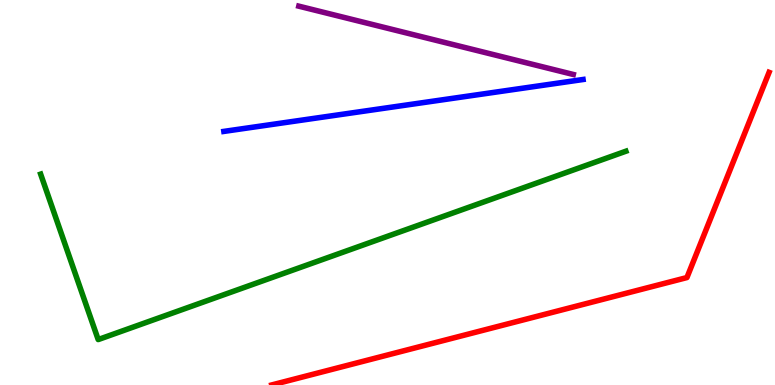[{'lines': ['blue', 'red'], 'intersections': []}, {'lines': ['green', 'red'], 'intersections': []}, {'lines': ['purple', 'red'], 'intersections': []}, {'lines': ['blue', 'green'], 'intersections': []}, {'lines': ['blue', 'purple'], 'intersections': []}, {'lines': ['green', 'purple'], 'intersections': []}]